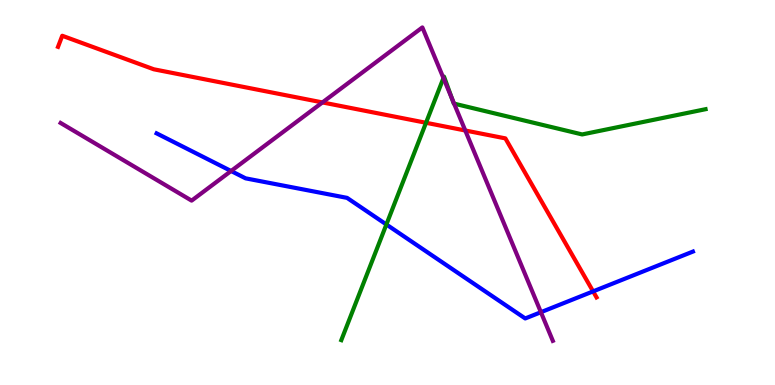[{'lines': ['blue', 'red'], 'intersections': [{'x': 7.65, 'y': 2.43}]}, {'lines': ['green', 'red'], 'intersections': [{'x': 5.5, 'y': 6.81}]}, {'lines': ['purple', 'red'], 'intersections': [{'x': 4.16, 'y': 7.34}, {'x': 6.0, 'y': 6.61}]}, {'lines': ['blue', 'green'], 'intersections': [{'x': 4.99, 'y': 4.17}]}, {'lines': ['blue', 'purple'], 'intersections': [{'x': 2.98, 'y': 5.56}, {'x': 6.98, 'y': 1.89}]}, {'lines': ['green', 'purple'], 'intersections': [{'x': 5.72, 'y': 7.97}, {'x': 5.83, 'y': 7.45}, {'x': 5.86, 'y': 7.31}]}]